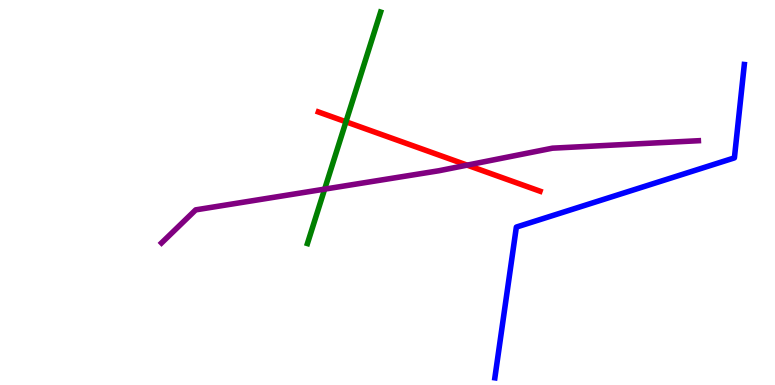[{'lines': ['blue', 'red'], 'intersections': []}, {'lines': ['green', 'red'], 'intersections': [{'x': 4.46, 'y': 6.84}]}, {'lines': ['purple', 'red'], 'intersections': [{'x': 6.03, 'y': 5.71}]}, {'lines': ['blue', 'green'], 'intersections': []}, {'lines': ['blue', 'purple'], 'intersections': []}, {'lines': ['green', 'purple'], 'intersections': [{'x': 4.19, 'y': 5.09}]}]